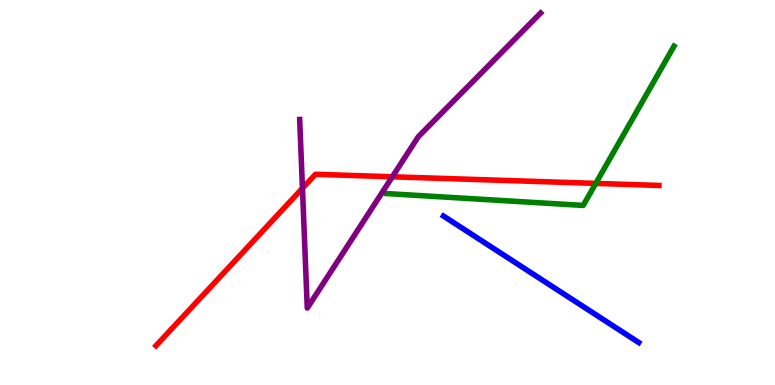[{'lines': ['blue', 'red'], 'intersections': []}, {'lines': ['green', 'red'], 'intersections': [{'x': 7.69, 'y': 5.24}]}, {'lines': ['purple', 'red'], 'intersections': [{'x': 3.9, 'y': 5.11}, {'x': 5.06, 'y': 5.41}]}, {'lines': ['blue', 'green'], 'intersections': []}, {'lines': ['blue', 'purple'], 'intersections': []}, {'lines': ['green', 'purple'], 'intersections': []}]